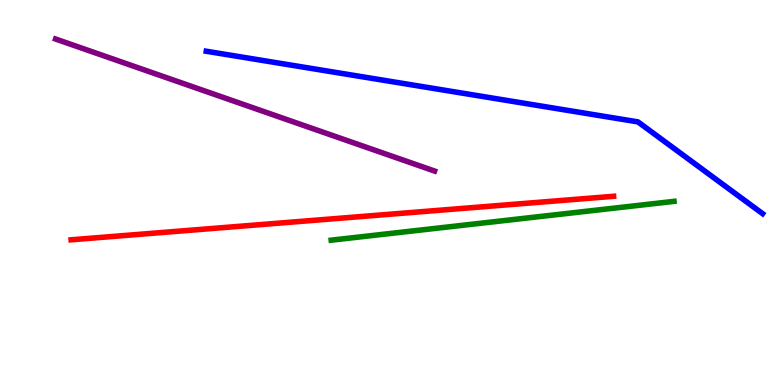[{'lines': ['blue', 'red'], 'intersections': []}, {'lines': ['green', 'red'], 'intersections': []}, {'lines': ['purple', 'red'], 'intersections': []}, {'lines': ['blue', 'green'], 'intersections': []}, {'lines': ['blue', 'purple'], 'intersections': []}, {'lines': ['green', 'purple'], 'intersections': []}]